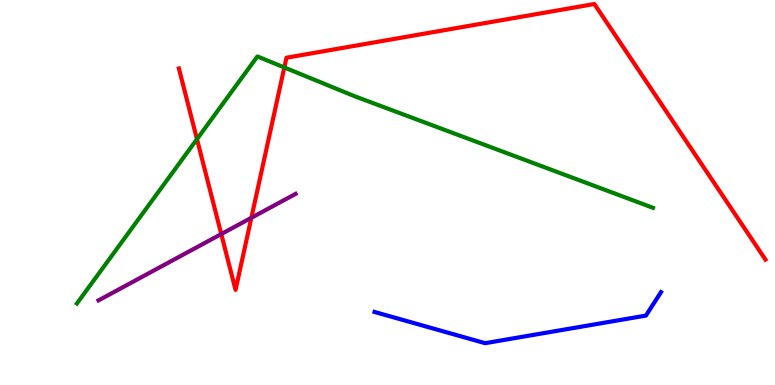[{'lines': ['blue', 'red'], 'intersections': []}, {'lines': ['green', 'red'], 'intersections': [{'x': 2.54, 'y': 6.39}, {'x': 3.67, 'y': 8.25}]}, {'lines': ['purple', 'red'], 'intersections': [{'x': 2.85, 'y': 3.92}, {'x': 3.24, 'y': 4.34}]}, {'lines': ['blue', 'green'], 'intersections': []}, {'lines': ['blue', 'purple'], 'intersections': []}, {'lines': ['green', 'purple'], 'intersections': []}]